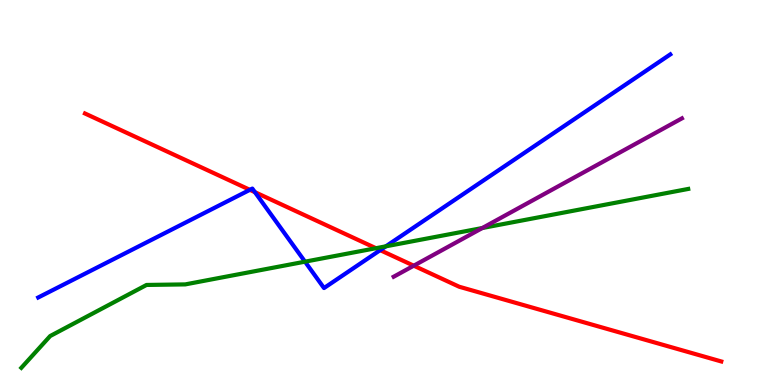[{'lines': ['blue', 'red'], 'intersections': [{'x': 3.22, 'y': 5.07}, {'x': 3.29, 'y': 5.01}, {'x': 4.91, 'y': 3.5}]}, {'lines': ['green', 'red'], 'intersections': [{'x': 4.85, 'y': 3.55}]}, {'lines': ['purple', 'red'], 'intersections': [{'x': 5.34, 'y': 3.1}]}, {'lines': ['blue', 'green'], 'intersections': [{'x': 3.94, 'y': 3.2}, {'x': 4.98, 'y': 3.6}]}, {'lines': ['blue', 'purple'], 'intersections': []}, {'lines': ['green', 'purple'], 'intersections': [{'x': 6.22, 'y': 4.08}]}]